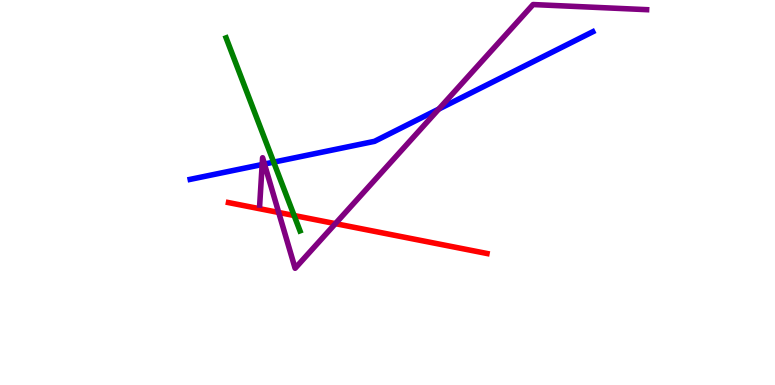[{'lines': ['blue', 'red'], 'intersections': []}, {'lines': ['green', 'red'], 'intersections': [{'x': 3.79, 'y': 4.4}]}, {'lines': ['purple', 'red'], 'intersections': [{'x': 3.6, 'y': 4.48}, {'x': 4.33, 'y': 4.19}]}, {'lines': ['blue', 'green'], 'intersections': [{'x': 3.53, 'y': 5.79}]}, {'lines': ['blue', 'purple'], 'intersections': [{'x': 3.38, 'y': 5.73}, {'x': 3.41, 'y': 5.74}, {'x': 5.66, 'y': 7.17}]}, {'lines': ['green', 'purple'], 'intersections': []}]